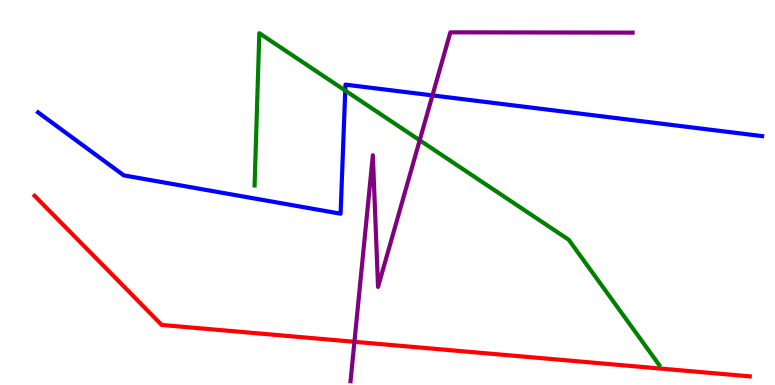[{'lines': ['blue', 'red'], 'intersections': []}, {'lines': ['green', 'red'], 'intersections': []}, {'lines': ['purple', 'red'], 'intersections': [{'x': 4.57, 'y': 1.12}]}, {'lines': ['blue', 'green'], 'intersections': [{'x': 4.45, 'y': 7.65}]}, {'lines': ['blue', 'purple'], 'intersections': [{'x': 5.58, 'y': 7.52}]}, {'lines': ['green', 'purple'], 'intersections': [{'x': 5.42, 'y': 6.36}]}]